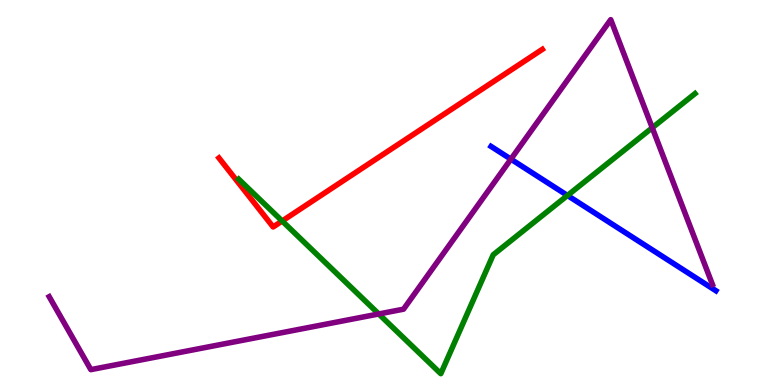[{'lines': ['blue', 'red'], 'intersections': []}, {'lines': ['green', 'red'], 'intersections': [{'x': 3.64, 'y': 4.26}]}, {'lines': ['purple', 'red'], 'intersections': []}, {'lines': ['blue', 'green'], 'intersections': [{'x': 7.32, 'y': 4.92}]}, {'lines': ['blue', 'purple'], 'intersections': [{'x': 6.59, 'y': 5.87}]}, {'lines': ['green', 'purple'], 'intersections': [{'x': 4.89, 'y': 1.84}, {'x': 8.42, 'y': 6.68}]}]